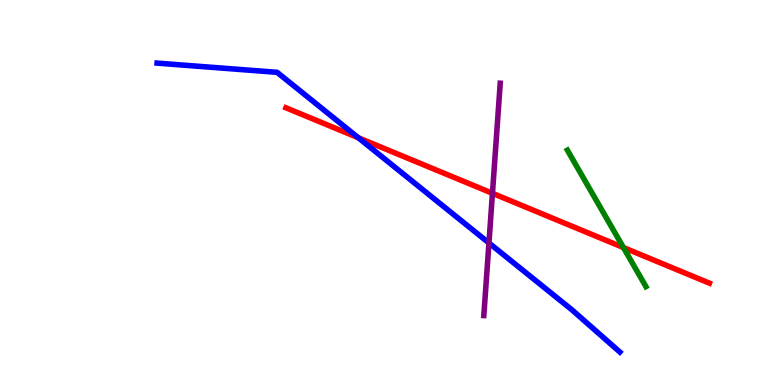[{'lines': ['blue', 'red'], 'intersections': [{'x': 4.62, 'y': 6.42}]}, {'lines': ['green', 'red'], 'intersections': [{'x': 8.04, 'y': 3.57}]}, {'lines': ['purple', 'red'], 'intersections': [{'x': 6.35, 'y': 4.98}]}, {'lines': ['blue', 'green'], 'intersections': []}, {'lines': ['blue', 'purple'], 'intersections': [{'x': 6.31, 'y': 3.69}]}, {'lines': ['green', 'purple'], 'intersections': []}]